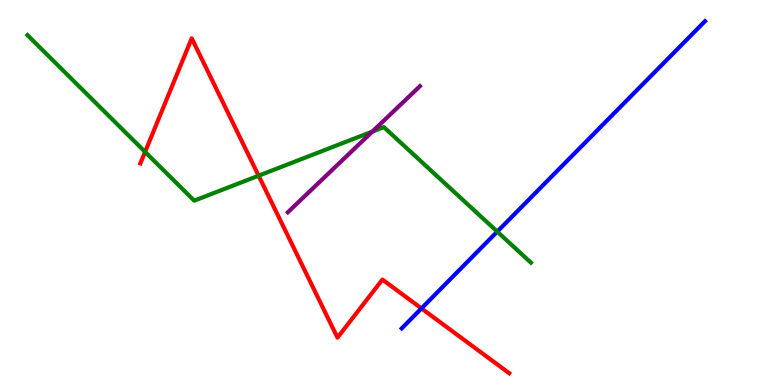[{'lines': ['blue', 'red'], 'intersections': [{'x': 5.44, 'y': 1.99}]}, {'lines': ['green', 'red'], 'intersections': [{'x': 1.87, 'y': 6.06}, {'x': 3.34, 'y': 5.44}]}, {'lines': ['purple', 'red'], 'intersections': []}, {'lines': ['blue', 'green'], 'intersections': [{'x': 6.42, 'y': 3.98}]}, {'lines': ['blue', 'purple'], 'intersections': []}, {'lines': ['green', 'purple'], 'intersections': [{'x': 4.8, 'y': 6.58}]}]